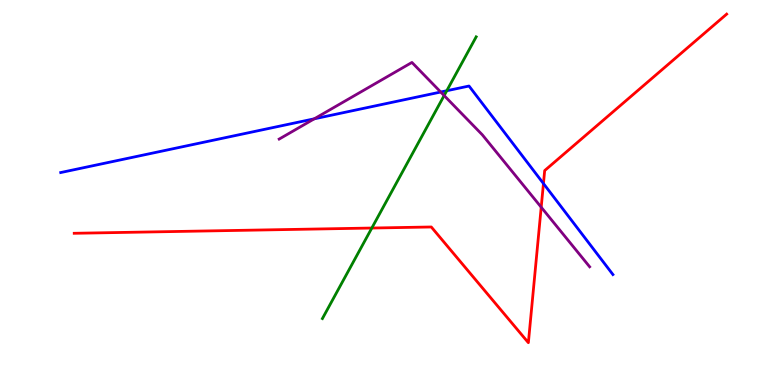[{'lines': ['blue', 'red'], 'intersections': [{'x': 7.01, 'y': 5.23}]}, {'lines': ['green', 'red'], 'intersections': [{'x': 4.8, 'y': 4.08}]}, {'lines': ['purple', 'red'], 'intersections': [{'x': 6.98, 'y': 4.62}]}, {'lines': ['blue', 'green'], 'intersections': [{'x': 5.76, 'y': 7.64}]}, {'lines': ['blue', 'purple'], 'intersections': [{'x': 4.06, 'y': 6.91}, {'x': 5.69, 'y': 7.61}]}, {'lines': ['green', 'purple'], 'intersections': [{'x': 5.73, 'y': 7.52}]}]